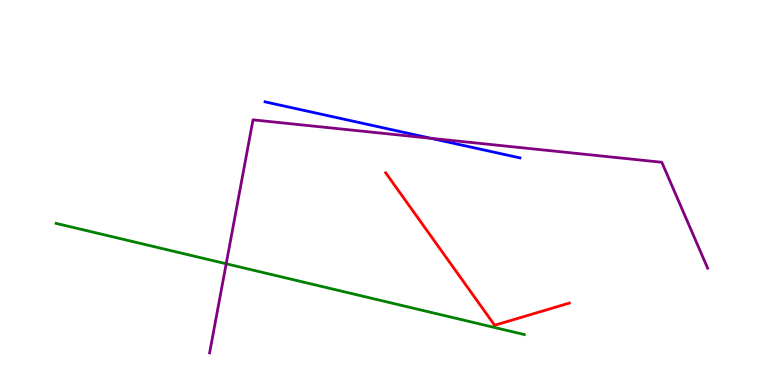[{'lines': ['blue', 'red'], 'intersections': []}, {'lines': ['green', 'red'], 'intersections': []}, {'lines': ['purple', 'red'], 'intersections': []}, {'lines': ['blue', 'green'], 'intersections': []}, {'lines': ['blue', 'purple'], 'intersections': [{'x': 5.56, 'y': 6.41}]}, {'lines': ['green', 'purple'], 'intersections': [{'x': 2.92, 'y': 3.15}]}]